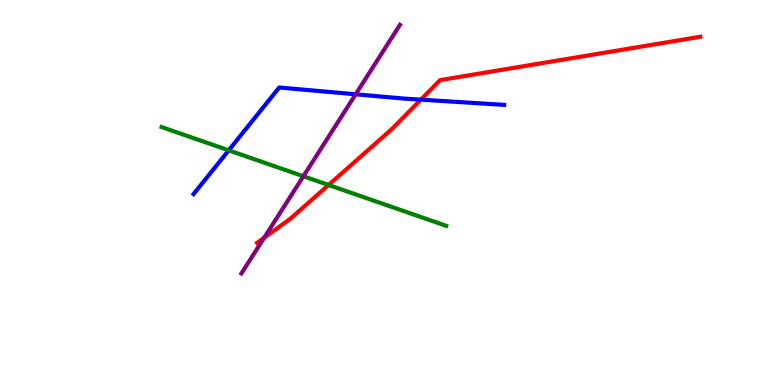[{'lines': ['blue', 'red'], 'intersections': [{'x': 5.43, 'y': 7.41}]}, {'lines': ['green', 'red'], 'intersections': [{'x': 4.24, 'y': 5.19}]}, {'lines': ['purple', 'red'], 'intersections': [{'x': 3.41, 'y': 3.82}]}, {'lines': ['blue', 'green'], 'intersections': [{'x': 2.95, 'y': 6.1}]}, {'lines': ['blue', 'purple'], 'intersections': [{'x': 4.59, 'y': 7.55}]}, {'lines': ['green', 'purple'], 'intersections': [{'x': 3.91, 'y': 5.42}]}]